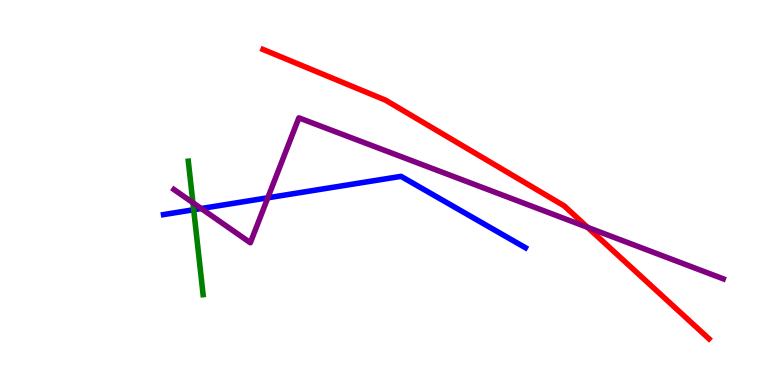[{'lines': ['blue', 'red'], 'intersections': []}, {'lines': ['green', 'red'], 'intersections': []}, {'lines': ['purple', 'red'], 'intersections': [{'x': 7.58, 'y': 4.09}]}, {'lines': ['blue', 'green'], 'intersections': [{'x': 2.5, 'y': 4.55}]}, {'lines': ['blue', 'purple'], 'intersections': [{'x': 2.6, 'y': 4.58}, {'x': 3.46, 'y': 4.86}]}, {'lines': ['green', 'purple'], 'intersections': [{'x': 2.49, 'y': 4.73}]}]